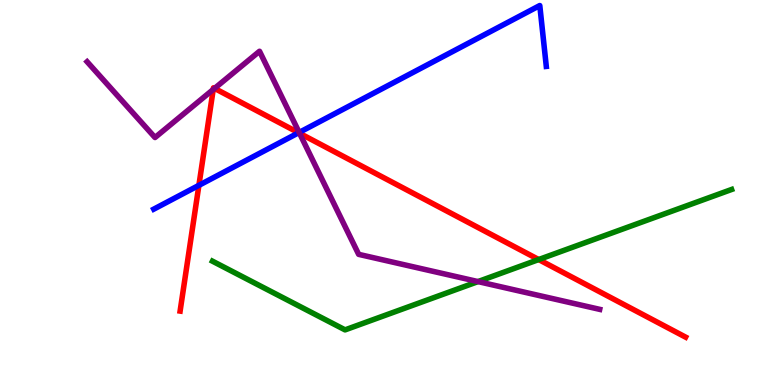[{'lines': ['blue', 'red'], 'intersections': [{'x': 2.57, 'y': 5.19}, {'x': 3.85, 'y': 6.55}]}, {'lines': ['green', 'red'], 'intersections': [{'x': 6.95, 'y': 3.26}]}, {'lines': ['purple', 'red'], 'intersections': [{'x': 2.75, 'y': 7.68}, {'x': 2.77, 'y': 7.7}, {'x': 3.87, 'y': 6.54}]}, {'lines': ['blue', 'green'], 'intersections': []}, {'lines': ['blue', 'purple'], 'intersections': [{'x': 3.86, 'y': 6.56}]}, {'lines': ['green', 'purple'], 'intersections': [{'x': 6.17, 'y': 2.69}]}]